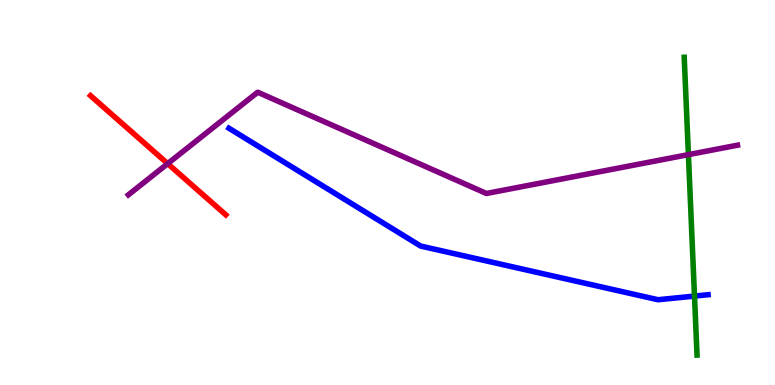[{'lines': ['blue', 'red'], 'intersections': []}, {'lines': ['green', 'red'], 'intersections': []}, {'lines': ['purple', 'red'], 'intersections': [{'x': 2.16, 'y': 5.75}]}, {'lines': ['blue', 'green'], 'intersections': [{'x': 8.96, 'y': 2.31}]}, {'lines': ['blue', 'purple'], 'intersections': []}, {'lines': ['green', 'purple'], 'intersections': [{'x': 8.88, 'y': 5.98}]}]